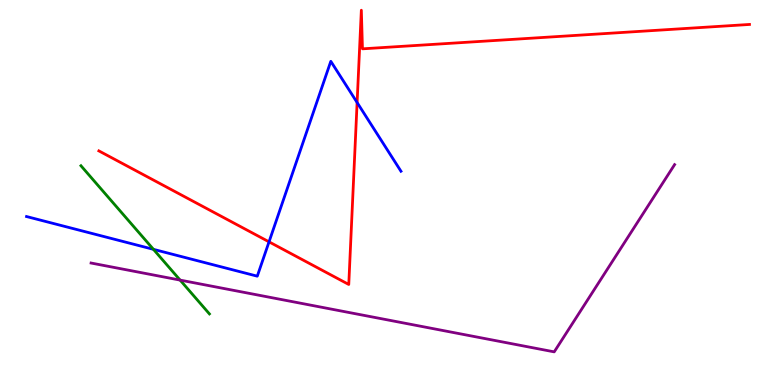[{'lines': ['blue', 'red'], 'intersections': [{'x': 3.47, 'y': 3.72}, {'x': 4.61, 'y': 7.34}]}, {'lines': ['green', 'red'], 'intersections': []}, {'lines': ['purple', 'red'], 'intersections': []}, {'lines': ['blue', 'green'], 'intersections': [{'x': 1.98, 'y': 3.52}]}, {'lines': ['blue', 'purple'], 'intersections': []}, {'lines': ['green', 'purple'], 'intersections': [{'x': 2.32, 'y': 2.72}]}]